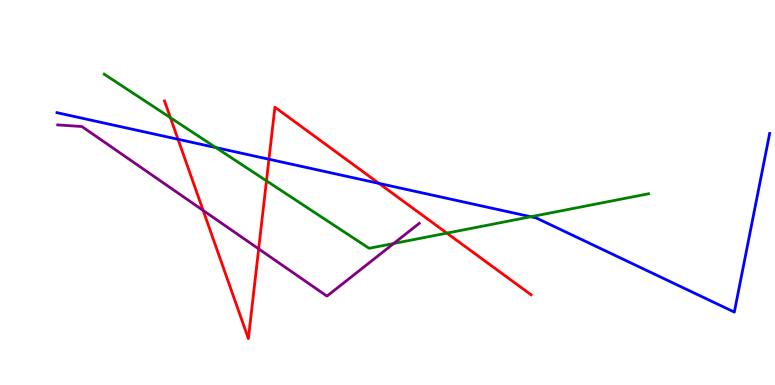[{'lines': ['blue', 'red'], 'intersections': [{'x': 2.3, 'y': 6.38}, {'x': 3.47, 'y': 5.86}, {'x': 4.89, 'y': 5.24}]}, {'lines': ['green', 'red'], 'intersections': [{'x': 2.2, 'y': 6.94}, {'x': 3.44, 'y': 5.3}, {'x': 5.77, 'y': 3.94}]}, {'lines': ['purple', 'red'], 'intersections': [{'x': 2.62, 'y': 4.53}, {'x': 3.34, 'y': 3.54}]}, {'lines': ['blue', 'green'], 'intersections': [{'x': 2.79, 'y': 6.17}, {'x': 6.85, 'y': 4.37}]}, {'lines': ['blue', 'purple'], 'intersections': []}, {'lines': ['green', 'purple'], 'intersections': [{'x': 5.08, 'y': 3.68}]}]